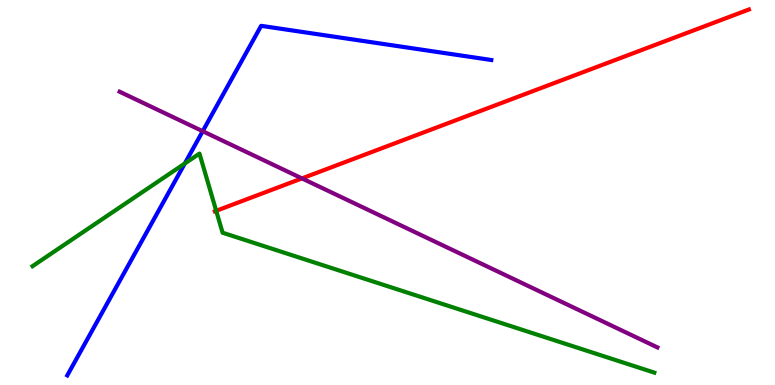[{'lines': ['blue', 'red'], 'intersections': []}, {'lines': ['green', 'red'], 'intersections': [{'x': 2.79, 'y': 4.52}]}, {'lines': ['purple', 'red'], 'intersections': [{'x': 3.9, 'y': 5.37}]}, {'lines': ['blue', 'green'], 'intersections': [{'x': 2.38, 'y': 5.75}]}, {'lines': ['blue', 'purple'], 'intersections': [{'x': 2.62, 'y': 6.59}]}, {'lines': ['green', 'purple'], 'intersections': []}]